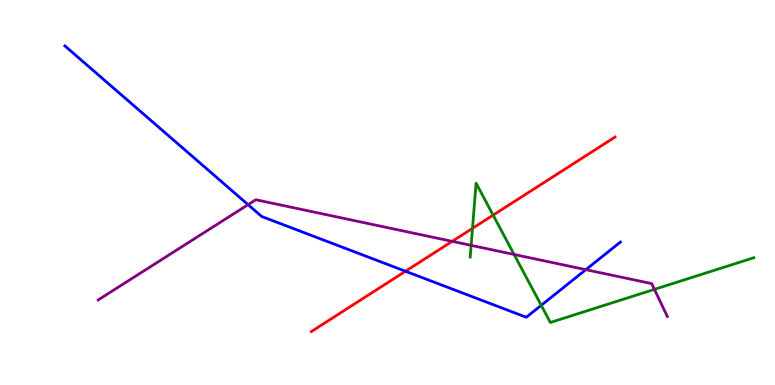[{'lines': ['blue', 'red'], 'intersections': [{'x': 5.23, 'y': 2.95}]}, {'lines': ['green', 'red'], 'intersections': [{'x': 6.1, 'y': 4.07}, {'x': 6.36, 'y': 4.41}]}, {'lines': ['purple', 'red'], 'intersections': [{'x': 5.83, 'y': 3.73}]}, {'lines': ['blue', 'green'], 'intersections': [{'x': 6.98, 'y': 2.07}]}, {'lines': ['blue', 'purple'], 'intersections': [{'x': 3.2, 'y': 4.68}, {'x': 7.56, 'y': 3.0}]}, {'lines': ['green', 'purple'], 'intersections': [{'x': 6.08, 'y': 3.63}, {'x': 6.63, 'y': 3.39}, {'x': 8.44, 'y': 2.48}]}]